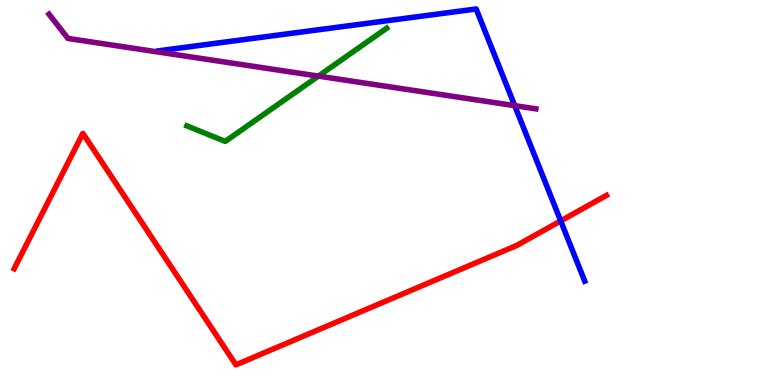[{'lines': ['blue', 'red'], 'intersections': [{'x': 7.23, 'y': 4.26}]}, {'lines': ['green', 'red'], 'intersections': []}, {'lines': ['purple', 'red'], 'intersections': []}, {'lines': ['blue', 'green'], 'intersections': []}, {'lines': ['blue', 'purple'], 'intersections': [{'x': 6.64, 'y': 7.26}]}, {'lines': ['green', 'purple'], 'intersections': [{'x': 4.11, 'y': 8.02}]}]